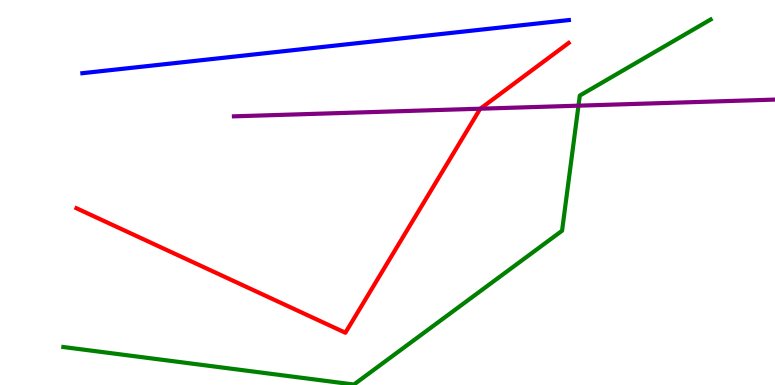[{'lines': ['blue', 'red'], 'intersections': []}, {'lines': ['green', 'red'], 'intersections': []}, {'lines': ['purple', 'red'], 'intersections': [{'x': 6.2, 'y': 7.18}]}, {'lines': ['blue', 'green'], 'intersections': []}, {'lines': ['blue', 'purple'], 'intersections': []}, {'lines': ['green', 'purple'], 'intersections': [{'x': 7.46, 'y': 7.26}]}]